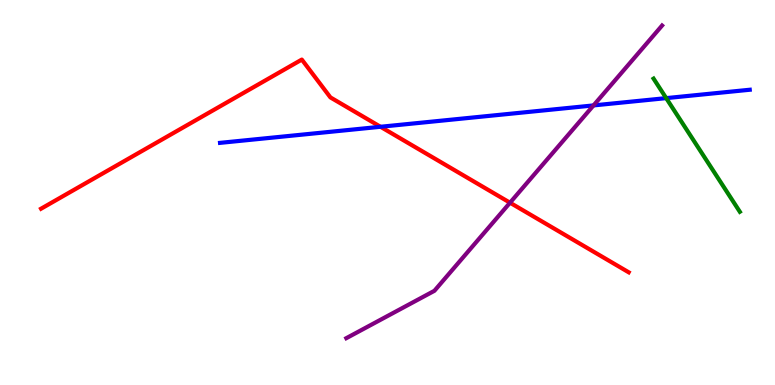[{'lines': ['blue', 'red'], 'intersections': [{'x': 4.91, 'y': 6.71}]}, {'lines': ['green', 'red'], 'intersections': []}, {'lines': ['purple', 'red'], 'intersections': [{'x': 6.58, 'y': 4.73}]}, {'lines': ['blue', 'green'], 'intersections': [{'x': 8.6, 'y': 7.45}]}, {'lines': ['blue', 'purple'], 'intersections': [{'x': 7.66, 'y': 7.26}]}, {'lines': ['green', 'purple'], 'intersections': []}]